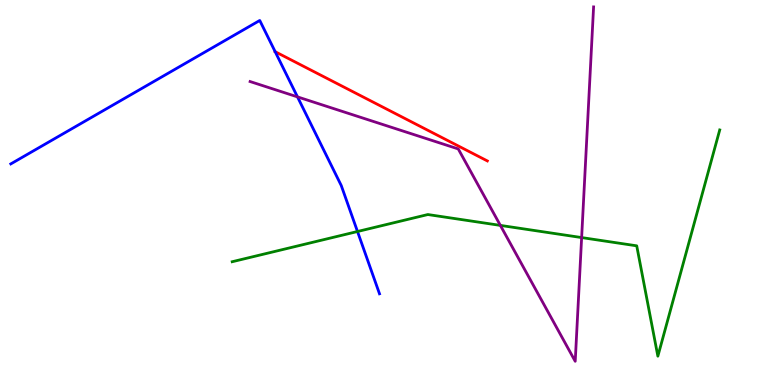[{'lines': ['blue', 'red'], 'intersections': [{'x': 3.55, 'y': 8.66}]}, {'lines': ['green', 'red'], 'intersections': []}, {'lines': ['purple', 'red'], 'intersections': []}, {'lines': ['blue', 'green'], 'intersections': [{'x': 4.61, 'y': 3.99}]}, {'lines': ['blue', 'purple'], 'intersections': [{'x': 3.84, 'y': 7.48}]}, {'lines': ['green', 'purple'], 'intersections': [{'x': 6.46, 'y': 4.15}, {'x': 7.5, 'y': 3.83}]}]